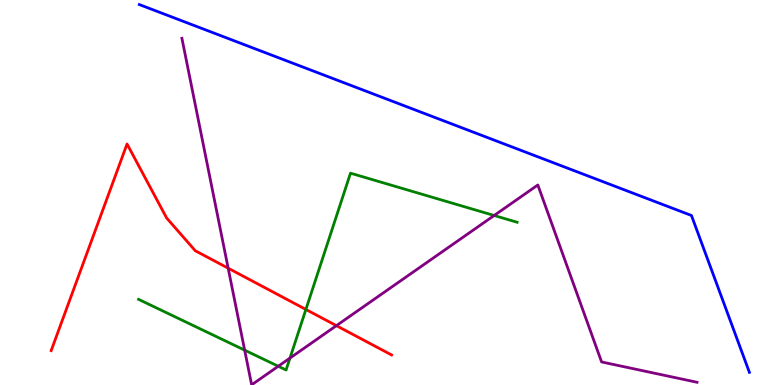[{'lines': ['blue', 'red'], 'intersections': []}, {'lines': ['green', 'red'], 'intersections': [{'x': 3.95, 'y': 1.96}]}, {'lines': ['purple', 'red'], 'intersections': [{'x': 2.94, 'y': 3.03}, {'x': 4.34, 'y': 1.54}]}, {'lines': ['blue', 'green'], 'intersections': []}, {'lines': ['blue', 'purple'], 'intersections': []}, {'lines': ['green', 'purple'], 'intersections': [{'x': 3.16, 'y': 0.905}, {'x': 3.59, 'y': 0.487}, {'x': 3.74, 'y': 0.699}, {'x': 6.38, 'y': 4.4}]}]